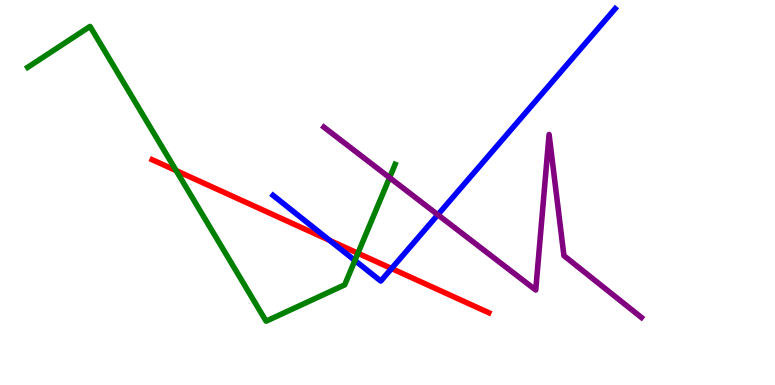[{'lines': ['blue', 'red'], 'intersections': [{'x': 4.25, 'y': 3.76}, {'x': 5.05, 'y': 3.03}]}, {'lines': ['green', 'red'], 'intersections': [{'x': 2.27, 'y': 5.57}, {'x': 4.62, 'y': 3.42}]}, {'lines': ['purple', 'red'], 'intersections': []}, {'lines': ['blue', 'green'], 'intersections': [{'x': 4.58, 'y': 3.23}]}, {'lines': ['blue', 'purple'], 'intersections': [{'x': 5.65, 'y': 4.42}]}, {'lines': ['green', 'purple'], 'intersections': [{'x': 5.03, 'y': 5.39}]}]